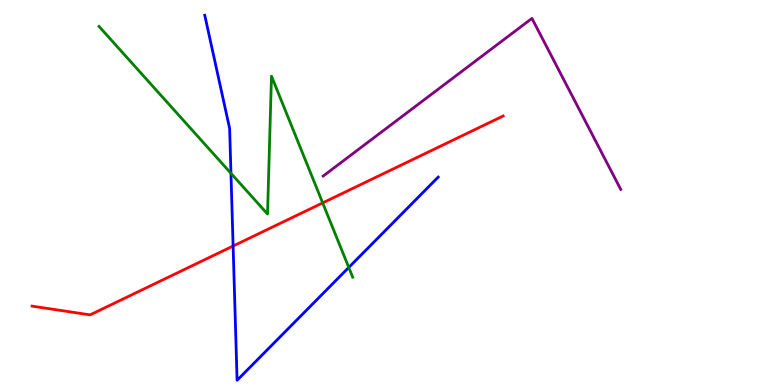[{'lines': ['blue', 'red'], 'intersections': [{'x': 3.01, 'y': 3.61}]}, {'lines': ['green', 'red'], 'intersections': [{'x': 4.16, 'y': 4.73}]}, {'lines': ['purple', 'red'], 'intersections': []}, {'lines': ['blue', 'green'], 'intersections': [{'x': 2.98, 'y': 5.5}, {'x': 4.5, 'y': 3.05}]}, {'lines': ['blue', 'purple'], 'intersections': []}, {'lines': ['green', 'purple'], 'intersections': []}]